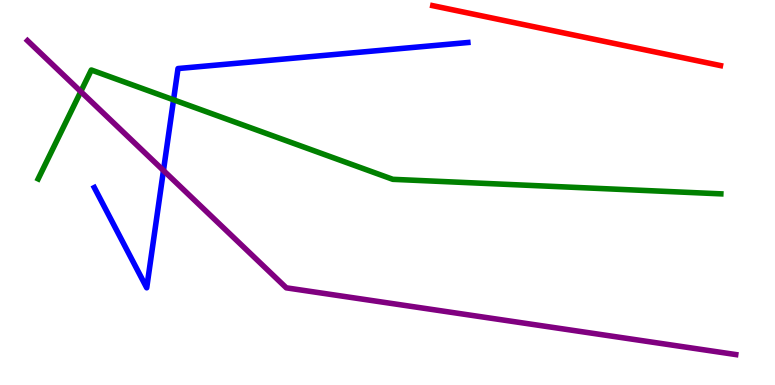[{'lines': ['blue', 'red'], 'intersections': []}, {'lines': ['green', 'red'], 'intersections': []}, {'lines': ['purple', 'red'], 'intersections': []}, {'lines': ['blue', 'green'], 'intersections': [{'x': 2.24, 'y': 7.41}]}, {'lines': ['blue', 'purple'], 'intersections': [{'x': 2.11, 'y': 5.57}]}, {'lines': ['green', 'purple'], 'intersections': [{'x': 1.04, 'y': 7.62}]}]